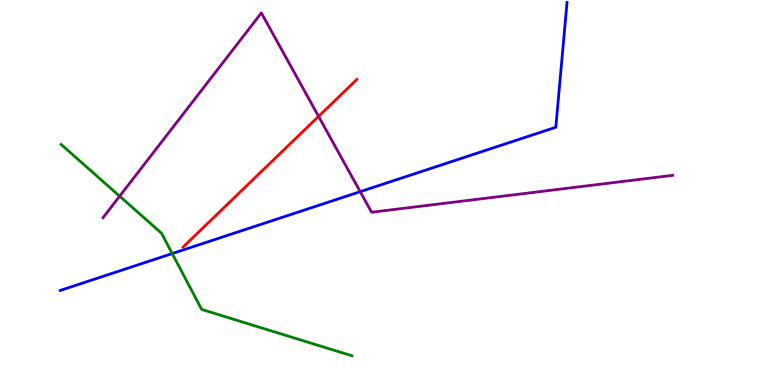[{'lines': ['blue', 'red'], 'intersections': []}, {'lines': ['green', 'red'], 'intersections': []}, {'lines': ['purple', 'red'], 'intersections': [{'x': 4.11, 'y': 6.98}]}, {'lines': ['blue', 'green'], 'intersections': [{'x': 2.22, 'y': 3.41}]}, {'lines': ['blue', 'purple'], 'intersections': [{'x': 4.65, 'y': 5.02}]}, {'lines': ['green', 'purple'], 'intersections': [{'x': 1.54, 'y': 4.9}]}]